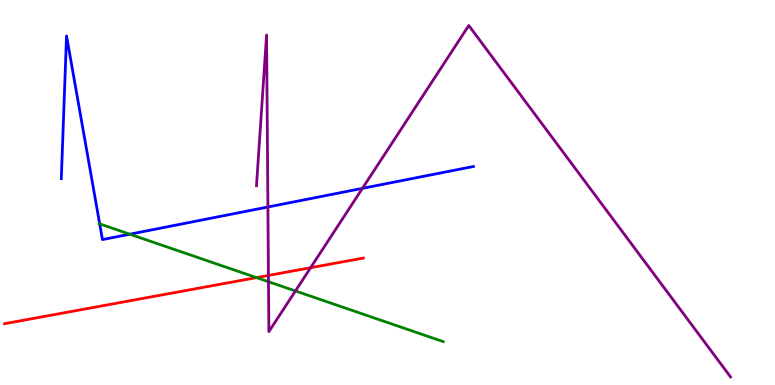[{'lines': ['blue', 'red'], 'intersections': []}, {'lines': ['green', 'red'], 'intersections': [{'x': 3.31, 'y': 2.79}]}, {'lines': ['purple', 'red'], 'intersections': [{'x': 3.46, 'y': 2.85}, {'x': 4.01, 'y': 3.05}]}, {'lines': ['blue', 'green'], 'intersections': [{'x': 1.29, 'y': 4.19}, {'x': 1.68, 'y': 3.92}]}, {'lines': ['blue', 'purple'], 'intersections': [{'x': 3.46, 'y': 4.62}, {'x': 4.68, 'y': 5.11}]}, {'lines': ['green', 'purple'], 'intersections': [{'x': 3.46, 'y': 2.68}, {'x': 3.81, 'y': 2.44}]}]